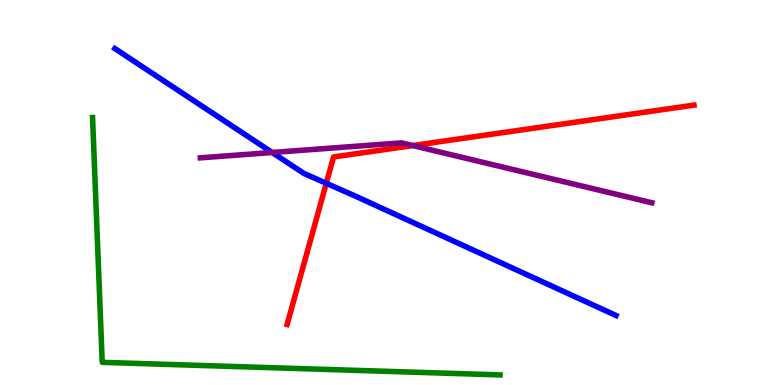[{'lines': ['blue', 'red'], 'intersections': [{'x': 4.21, 'y': 5.24}]}, {'lines': ['green', 'red'], 'intersections': []}, {'lines': ['purple', 'red'], 'intersections': [{'x': 5.33, 'y': 6.22}]}, {'lines': ['blue', 'green'], 'intersections': []}, {'lines': ['blue', 'purple'], 'intersections': [{'x': 3.51, 'y': 6.04}]}, {'lines': ['green', 'purple'], 'intersections': []}]